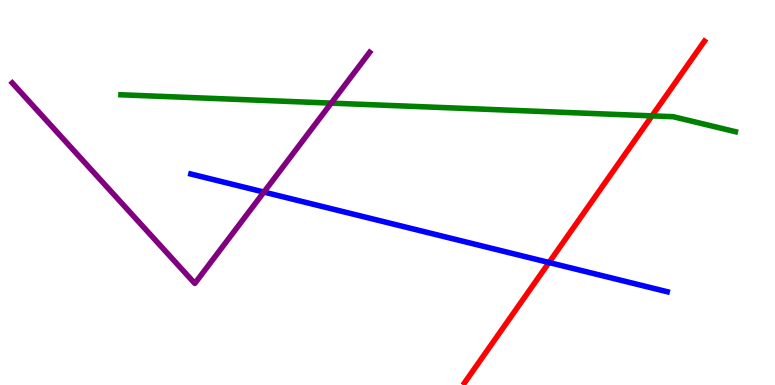[{'lines': ['blue', 'red'], 'intersections': [{'x': 7.08, 'y': 3.18}]}, {'lines': ['green', 'red'], 'intersections': [{'x': 8.41, 'y': 6.99}]}, {'lines': ['purple', 'red'], 'intersections': []}, {'lines': ['blue', 'green'], 'intersections': []}, {'lines': ['blue', 'purple'], 'intersections': [{'x': 3.41, 'y': 5.01}]}, {'lines': ['green', 'purple'], 'intersections': [{'x': 4.27, 'y': 7.32}]}]